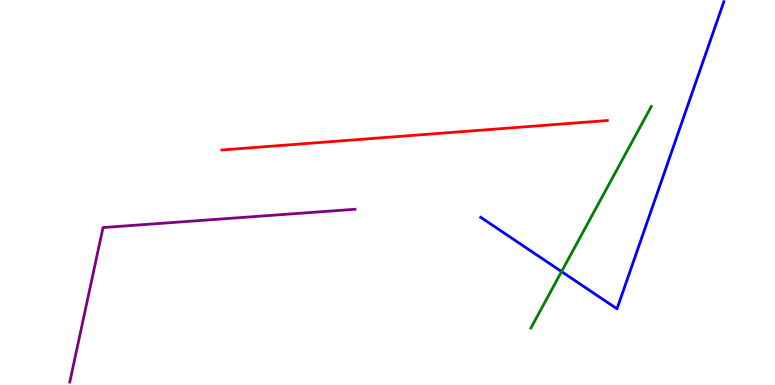[{'lines': ['blue', 'red'], 'intersections': []}, {'lines': ['green', 'red'], 'intersections': []}, {'lines': ['purple', 'red'], 'intersections': []}, {'lines': ['blue', 'green'], 'intersections': [{'x': 7.25, 'y': 2.95}]}, {'lines': ['blue', 'purple'], 'intersections': []}, {'lines': ['green', 'purple'], 'intersections': []}]